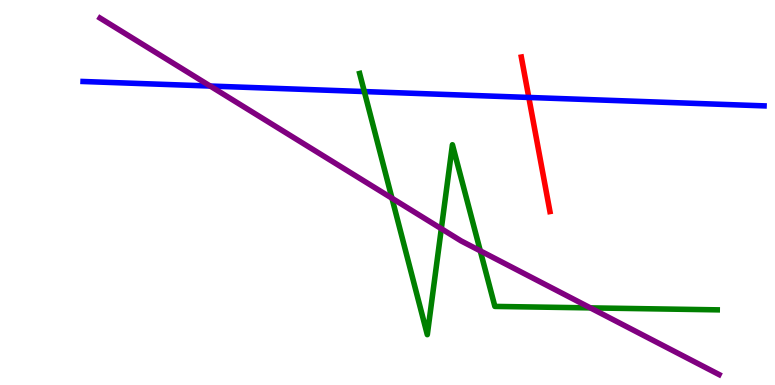[{'lines': ['blue', 'red'], 'intersections': [{'x': 6.82, 'y': 7.47}]}, {'lines': ['green', 'red'], 'intersections': []}, {'lines': ['purple', 'red'], 'intersections': []}, {'lines': ['blue', 'green'], 'intersections': [{'x': 4.7, 'y': 7.62}]}, {'lines': ['blue', 'purple'], 'intersections': [{'x': 2.71, 'y': 7.77}]}, {'lines': ['green', 'purple'], 'intersections': [{'x': 5.06, 'y': 4.85}, {'x': 5.69, 'y': 4.06}, {'x': 6.2, 'y': 3.48}, {'x': 7.62, 'y': 2.0}]}]